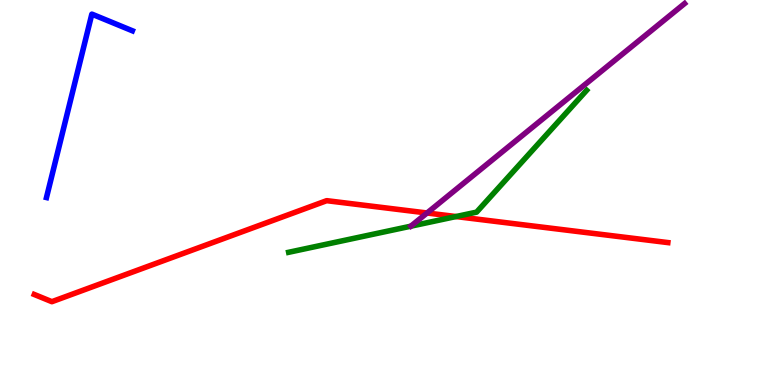[{'lines': ['blue', 'red'], 'intersections': []}, {'lines': ['green', 'red'], 'intersections': [{'x': 5.88, 'y': 4.38}]}, {'lines': ['purple', 'red'], 'intersections': [{'x': 5.51, 'y': 4.47}]}, {'lines': ['blue', 'green'], 'intersections': []}, {'lines': ['blue', 'purple'], 'intersections': []}, {'lines': ['green', 'purple'], 'intersections': []}]